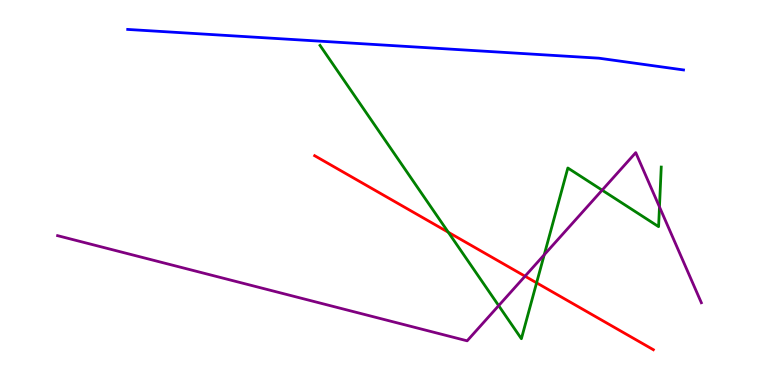[{'lines': ['blue', 'red'], 'intersections': []}, {'lines': ['green', 'red'], 'intersections': [{'x': 5.78, 'y': 3.97}, {'x': 6.92, 'y': 2.65}]}, {'lines': ['purple', 'red'], 'intersections': [{'x': 6.77, 'y': 2.83}]}, {'lines': ['blue', 'green'], 'intersections': []}, {'lines': ['blue', 'purple'], 'intersections': []}, {'lines': ['green', 'purple'], 'intersections': [{'x': 6.43, 'y': 2.06}, {'x': 7.02, 'y': 3.38}, {'x': 7.77, 'y': 5.06}, {'x': 8.51, 'y': 4.63}]}]